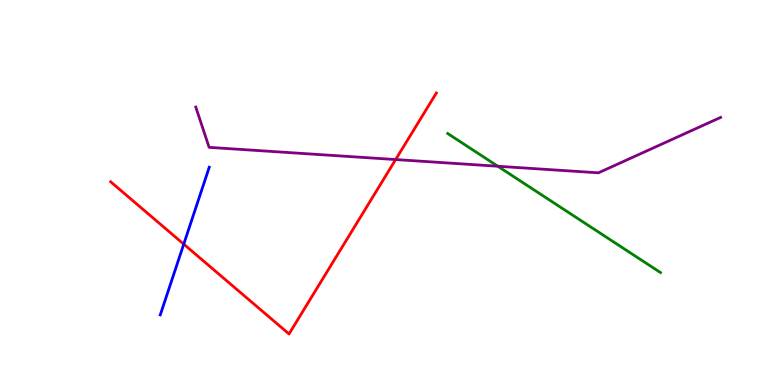[{'lines': ['blue', 'red'], 'intersections': [{'x': 2.37, 'y': 3.66}]}, {'lines': ['green', 'red'], 'intersections': []}, {'lines': ['purple', 'red'], 'intersections': [{'x': 5.11, 'y': 5.86}]}, {'lines': ['blue', 'green'], 'intersections': []}, {'lines': ['blue', 'purple'], 'intersections': []}, {'lines': ['green', 'purple'], 'intersections': [{'x': 6.42, 'y': 5.68}]}]